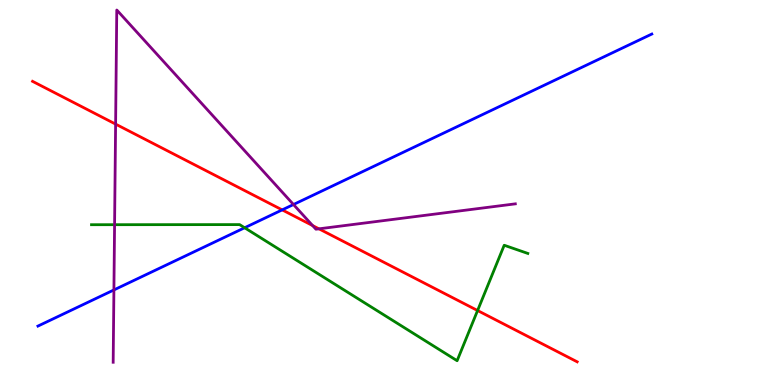[{'lines': ['blue', 'red'], 'intersections': [{'x': 3.64, 'y': 4.55}]}, {'lines': ['green', 'red'], 'intersections': [{'x': 6.16, 'y': 1.93}]}, {'lines': ['purple', 'red'], 'intersections': [{'x': 1.49, 'y': 6.78}, {'x': 4.03, 'y': 4.14}, {'x': 4.12, 'y': 4.06}]}, {'lines': ['blue', 'green'], 'intersections': [{'x': 3.16, 'y': 4.08}]}, {'lines': ['blue', 'purple'], 'intersections': [{'x': 1.47, 'y': 2.47}, {'x': 3.79, 'y': 4.69}]}, {'lines': ['green', 'purple'], 'intersections': [{'x': 1.48, 'y': 4.16}]}]